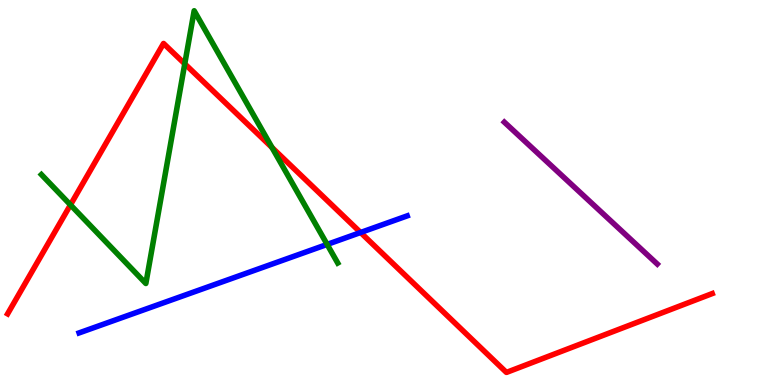[{'lines': ['blue', 'red'], 'intersections': [{'x': 4.65, 'y': 3.96}]}, {'lines': ['green', 'red'], 'intersections': [{'x': 0.909, 'y': 4.68}, {'x': 2.38, 'y': 8.34}, {'x': 3.51, 'y': 6.17}]}, {'lines': ['purple', 'red'], 'intersections': []}, {'lines': ['blue', 'green'], 'intersections': [{'x': 4.22, 'y': 3.65}]}, {'lines': ['blue', 'purple'], 'intersections': []}, {'lines': ['green', 'purple'], 'intersections': []}]